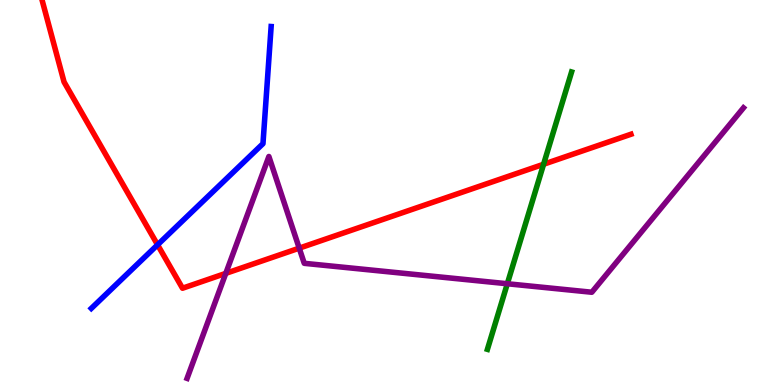[{'lines': ['blue', 'red'], 'intersections': [{'x': 2.03, 'y': 3.64}]}, {'lines': ['green', 'red'], 'intersections': [{'x': 7.01, 'y': 5.73}]}, {'lines': ['purple', 'red'], 'intersections': [{'x': 2.91, 'y': 2.9}, {'x': 3.86, 'y': 3.55}]}, {'lines': ['blue', 'green'], 'intersections': []}, {'lines': ['blue', 'purple'], 'intersections': []}, {'lines': ['green', 'purple'], 'intersections': [{'x': 6.55, 'y': 2.63}]}]